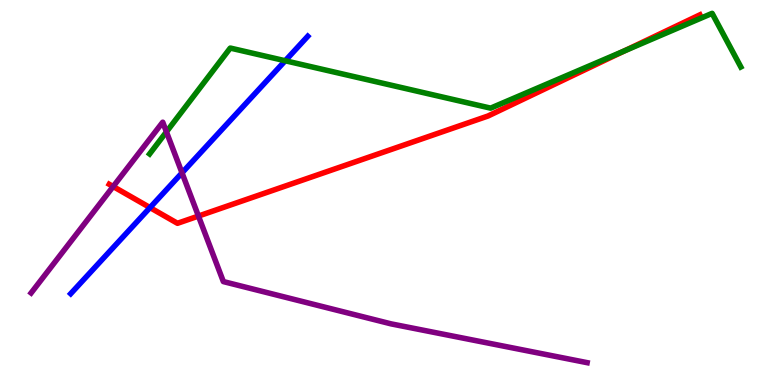[{'lines': ['blue', 'red'], 'intersections': [{'x': 1.94, 'y': 4.61}]}, {'lines': ['green', 'red'], 'intersections': [{'x': 8.06, 'y': 8.68}]}, {'lines': ['purple', 'red'], 'intersections': [{'x': 1.46, 'y': 5.16}, {'x': 2.56, 'y': 4.39}]}, {'lines': ['blue', 'green'], 'intersections': [{'x': 3.68, 'y': 8.42}]}, {'lines': ['blue', 'purple'], 'intersections': [{'x': 2.35, 'y': 5.51}]}, {'lines': ['green', 'purple'], 'intersections': [{'x': 2.15, 'y': 6.58}]}]